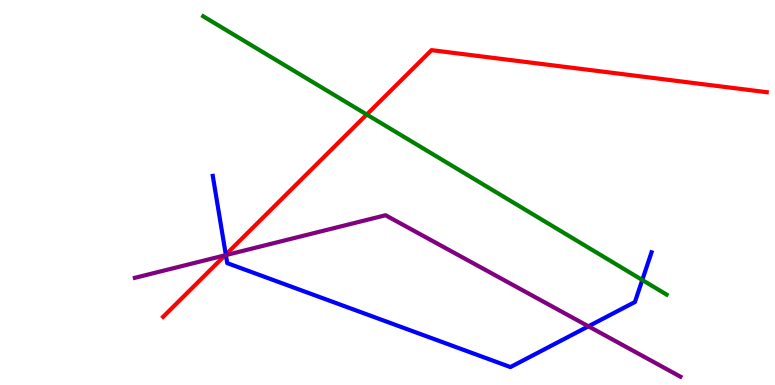[{'lines': ['blue', 'red'], 'intersections': [{'x': 2.91, 'y': 3.39}]}, {'lines': ['green', 'red'], 'intersections': [{'x': 4.73, 'y': 7.03}]}, {'lines': ['purple', 'red'], 'intersections': [{'x': 2.9, 'y': 3.37}]}, {'lines': ['blue', 'green'], 'intersections': [{'x': 8.29, 'y': 2.73}]}, {'lines': ['blue', 'purple'], 'intersections': [{'x': 2.91, 'y': 3.37}, {'x': 7.59, 'y': 1.52}]}, {'lines': ['green', 'purple'], 'intersections': []}]